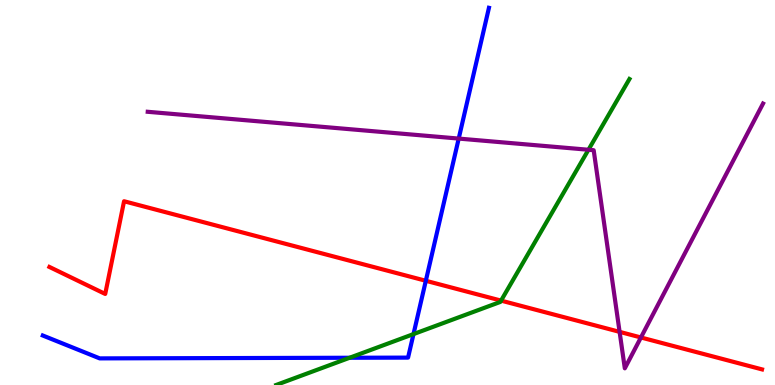[{'lines': ['blue', 'red'], 'intersections': [{'x': 5.49, 'y': 2.71}]}, {'lines': ['green', 'red'], 'intersections': [{'x': 6.47, 'y': 2.19}]}, {'lines': ['purple', 'red'], 'intersections': [{'x': 7.99, 'y': 1.38}, {'x': 8.27, 'y': 1.23}]}, {'lines': ['blue', 'green'], 'intersections': [{'x': 4.51, 'y': 0.708}, {'x': 5.34, 'y': 1.32}]}, {'lines': ['blue', 'purple'], 'intersections': [{'x': 5.92, 'y': 6.4}]}, {'lines': ['green', 'purple'], 'intersections': [{'x': 7.59, 'y': 6.11}]}]